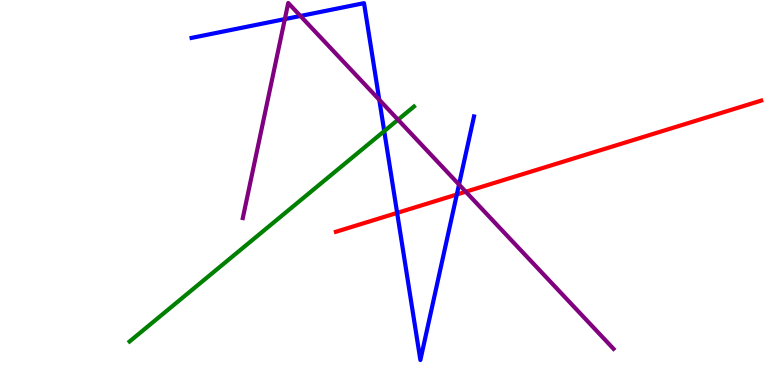[{'lines': ['blue', 'red'], 'intersections': [{'x': 5.12, 'y': 4.47}, {'x': 5.89, 'y': 4.95}]}, {'lines': ['green', 'red'], 'intersections': []}, {'lines': ['purple', 'red'], 'intersections': [{'x': 6.01, 'y': 5.02}]}, {'lines': ['blue', 'green'], 'intersections': [{'x': 4.96, 'y': 6.59}]}, {'lines': ['blue', 'purple'], 'intersections': [{'x': 3.68, 'y': 9.5}, {'x': 3.88, 'y': 9.59}, {'x': 4.89, 'y': 7.41}, {'x': 5.92, 'y': 5.21}]}, {'lines': ['green', 'purple'], 'intersections': [{'x': 5.14, 'y': 6.89}]}]